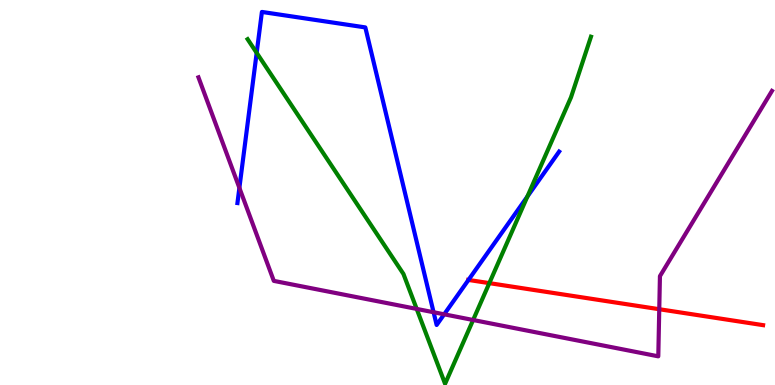[{'lines': ['blue', 'red'], 'intersections': [{'x': 6.04, 'y': 2.73}]}, {'lines': ['green', 'red'], 'intersections': [{'x': 6.31, 'y': 2.65}]}, {'lines': ['purple', 'red'], 'intersections': [{'x': 8.51, 'y': 1.97}]}, {'lines': ['blue', 'green'], 'intersections': [{'x': 3.31, 'y': 8.63}, {'x': 6.8, 'y': 4.89}]}, {'lines': ['blue', 'purple'], 'intersections': [{'x': 3.09, 'y': 5.12}, {'x': 5.59, 'y': 1.89}, {'x': 5.73, 'y': 1.84}]}, {'lines': ['green', 'purple'], 'intersections': [{'x': 5.38, 'y': 1.98}, {'x': 6.1, 'y': 1.69}]}]